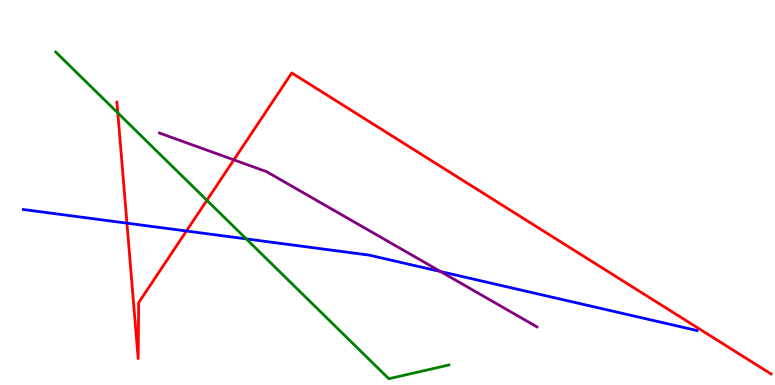[{'lines': ['blue', 'red'], 'intersections': [{'x': 1.64, 'y': 4.2}, {'x': 2.41, 'y': 4.0}]}, {'lines': ['green', 'red'], 'intersections': [{'x': 1.52, 'y': 7.07}, {'x': 2.67, 'y': 4.8}]}, {'lines': ['purple', 'red'], 'intersections': [{'x': 3.02, 'y': 5.85}]}, {'lines': ['blue', 'green'], 'intersections': [{'x': 3.18, 'y': 3.79}]}, {'lines': ['blue', 'purple'], 'intersections': [{'x': 5.68, 'y': 2.95}]}, {'lines': ['green', 'purple'], 'intersections': []}]